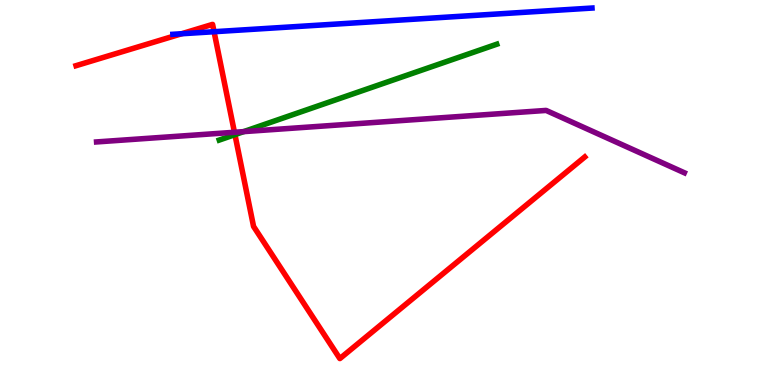[{'lines': ['blue', 'red'], 'intersections': [{'x': 2.34, 'y': 9.12}, {'x': 2.76, 'y': 9.18}]}, {'lines': ['green', 'red'], 'intersections': [{'x': 3.03, 'y': 6.5}]}, {'lines': ['purple', 'red'], 'intersections': [{'x': 3.03, 'y': 6.56}]}, {'lines': ['blue', 'green'], 'intersections': []}, {'lines': ['blue', 'purple'], 'intersections': []}, {'lines': ['green', 'purple'], 'intersections': [{'x': 3.14, 'y': 6.58}]}]